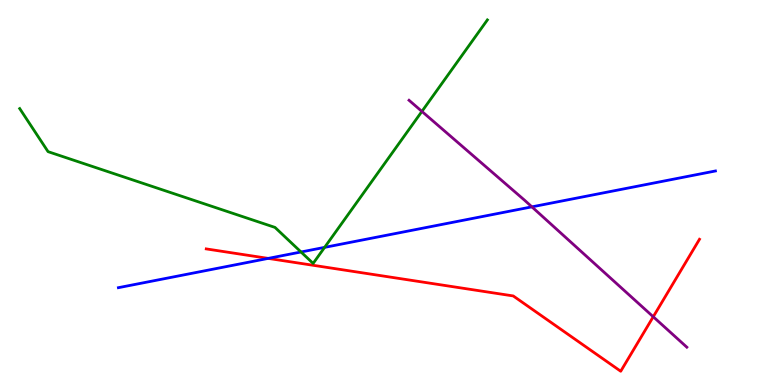[{'lines': ['blue', 'red'], 'intersections': [{'x': 3.46, 'y': 3.29}]}, {'lines': ['green', 'red'], 'intersections': []}, {'lines': ['purple', 'red'], 'intersections': [{'x': 8.43, 'y': 1.77}]}, {'lines': ['blue', 'green'], 'intersections': [{'x': 3.88, 'y': 3.45}, {'x': 4.19, 'y': 3.57}]}, {'lines': ['blue', 'purple'], 'intersections': [{'x': 6.86, 'y': 4.63}]}, {'lines': ['green', 'purple'], 'intersections': [{'x': 5.44, 'y': 7.11}]}]